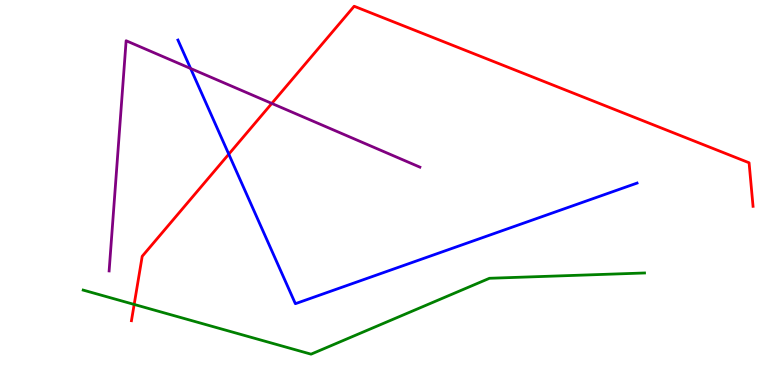[{'lines': ['blue', 'red'], 'intersections': [{'x': 2.95, 'y': 6.0}]}, {'lines': ['green', 'red'], 'intersections': [{'x': 1.73, 'y': 2.09}]}, {'lines': ['purple', 'red'], 'intersections': [{'x': 3.51, 'y': 7.31}]}, {'lines': ['blue', 'green'], 'intersections': []}, {'lines': ['blue', 'purple'], 'intersections': [{'x': 2.46, 'y': 8.22}]}, {'lines': ['green', 'purple'], 'intersections': []}]